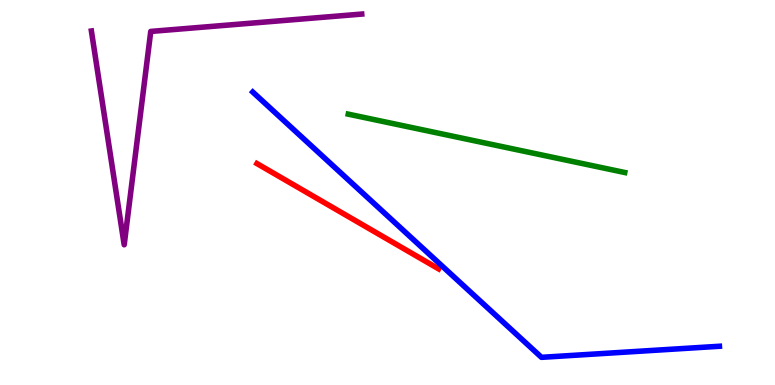[{'lines': ['blue', 'red'], 'intersections': []}, {'lines': ['green', 'red'], 'intersections': []}, {'lines': ['purple', 'red'], 'intersections': []}, {'lines': ['blue', 'green'], 'intersections': []}, {'lines': ['blue', 'purple'], 'intersections': []}, {'lines': ['green', 'purple'], 'intersections': []}]